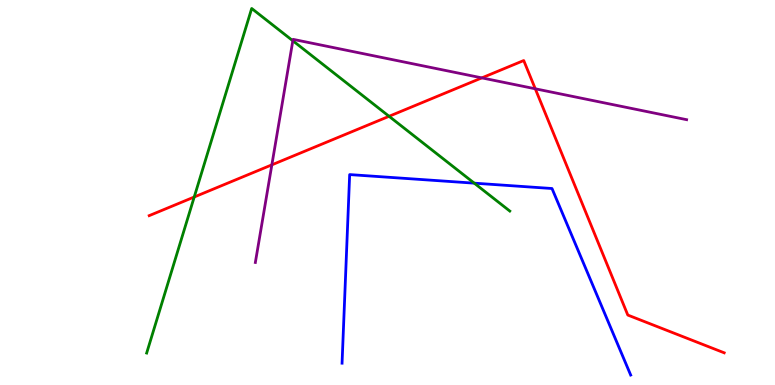[{'lines': ['blue', 'red'], 'intersections': []}, {'lines': ['green', 'red'], 'intersections': [{'x': 2.51, 'y': 4.88}, {'x': 5.02, 'y': 6.98}]}, {'lines': ['purple', 'red'], 'intersections': [{'x': 3.51, 'y': 5.72}, {'x': 6.22, 'y': 7.98}, {'x': 6.91, 'y': 7.69}]}, {'lines': ['blue', 'green'], 'intersections': [{'x': 6.12, 'y': 5.24}]}, {'lines': ['blue', 'purple'], 'intersections': []}, {'lines': ['green', 'purple'], 'intersections': [{'x': 3.78, 'y': 8.94}]}]